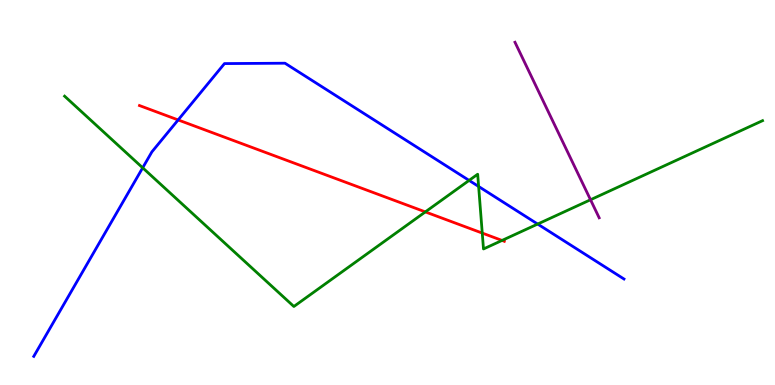[{'lines': ['blue', 'red'], 'intersections': [{'x': 2.3, 'y': 6.88}]}, {'lines': ['green', 'red'], 'intersections': [{'x': 5.49, 'y': 4.5}, {'x': 6.22, 'y': 3.95}, {'x': 6.48, 'y': 3.75}]}, {'lines': ['purple', 'red'], 'intersections': []}, {'lines': ['blue', 'green'], 'intersections': [{'x': 1.84, 'y': 5.64}, {'x': 6.05, 'y': 5.31}, {'x': 6.18, 'y': 5.16}, {'x': 6.94, 'y': 4.18}]}, {'lines': ['blue', 'purple'], 'intersections': []}, {'lines': ['green', 'purple'], 'intersections': [{'x': 7.62, 'y': 4.81}]}]